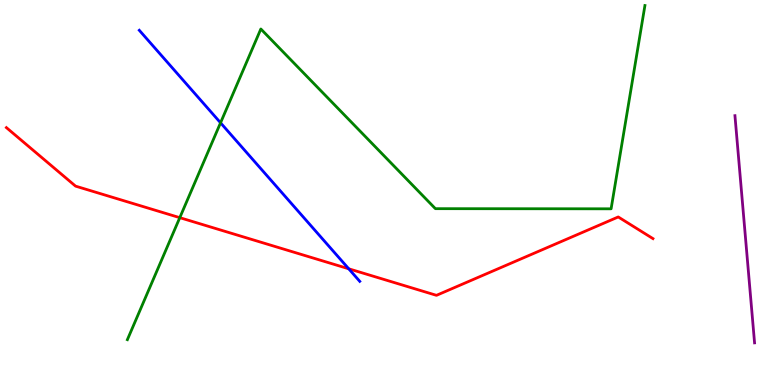[{'lines': ['blue', 'red'], 'intersections': [{'x': 4.5, 'y': 3.02}]}, {'lines': ['green', 'red'], 'intersections': [{'x': 2.32, 'y': 4.35}]}, {'lines': ['purple', 'red'], 'intersections': []}, {'lines': ['blue', 'green'], 'intersections': [{'x': 2.85, 'y': 6.81}]}, {'lines': ['blue', 'purple'], 'intersections': []}, {'lines': ['green', 'purple'], 'intersections': []}]